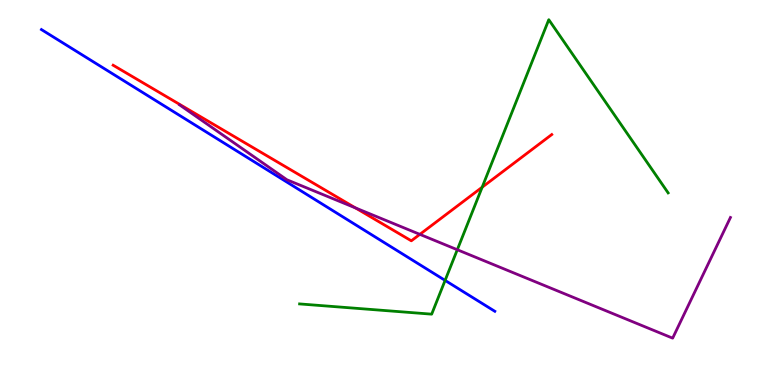[{'lines': ['blue', 'red'], 'intersections': []}, {'lines': ['green', 'red'], 'intersections': [{'x': 6.22, 'y': 5.14}]}, {'lines': ['purple', 'red'], 'intersections': [{'x': 4.59, 'y': 4.6}, {'x': 5.42, 'y': 3.91}]}, {'lines': ['blue', 'green'], 'intersections': [{'x': 5.74, 'y': 2.72}]}, {'lines': ['blue', 'purple'], 'intersections': []}, {'lines': ['green', 'purple'], 'intersections': [{'x': 5.9, 'y': 3.51}]}]